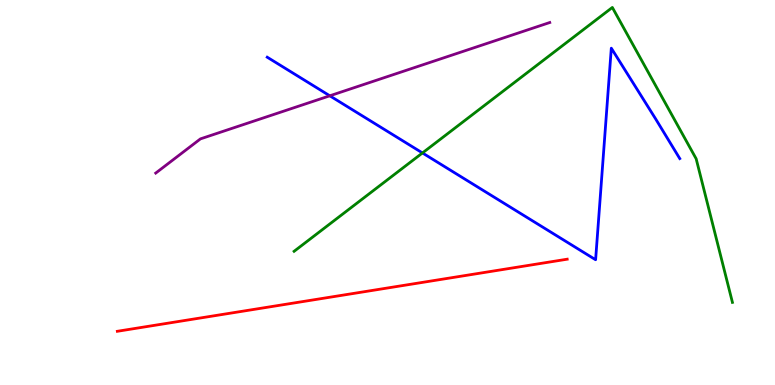[{'lines': ['blue', 'red'], 'intersections': []}, {'lines': ['green', 'red'], 'intersections': []}, {'lines': ['purple', 'red'], 'intersections': []}, {'lines': ['blue', 'green'], 'intersections': [{'x': 5.45, 'y': 6.03}]}, {'lines': ['blue', 'purple'], 'intersections': [{'x': 4.26, 'y': 7.51}]}, {'lines': ['green', 'purple'], 'intersections': []}]